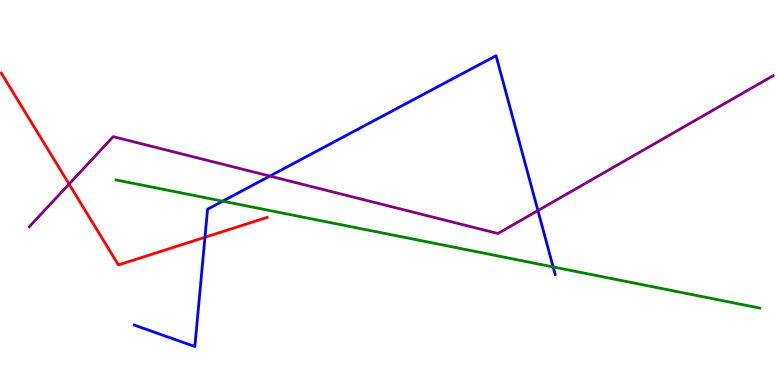[{'lines': ['blue', 'red'], 'intersections': [{'x': 2.64, 'y': 3.84}]}, {'lines': ['green', 'red'], 'intersections': []}, {'lines': ['purple', 'red'], 'intersections': [{'x': 0.891, 'y': 5.22}]}, {'lines': ['blue', 'green'], 'intersections': [{'x': 2.87, 'y': 4.77}, {'x': 7.14, 'y': 3.07}]}, {'lines': ['blue', 'purple'], 'intersections': [{'x': 3.48, 'y': 5.43}, {'x': 6.94, 'y': 4.53}]}, {'lines': ['green', 'purple'], 'intersections': []}]